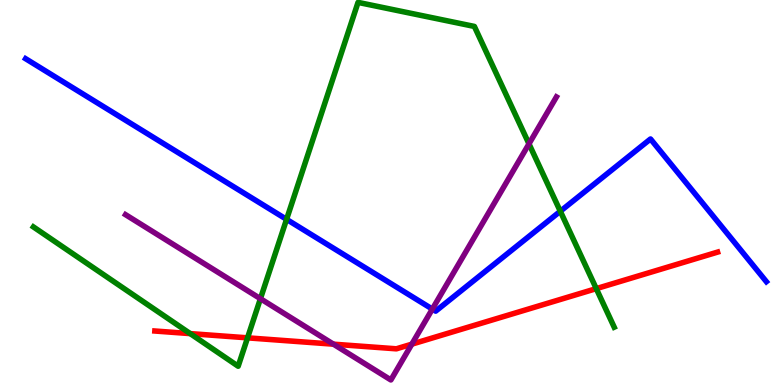[{'lines': ['blue', 'red'], 'intersections': []}, {'lines': ['green', 'red'], 'intersections': [{'x': 2.45, 'y': 1.33}, {'x': 3.19, 'y': 1.22}, {'x': 7.69, 'y': 2.5}]}, {'lines': ['purple', 'red'], 'intersections': [{'x': 4.3, 'y': 1.06}, {'x': 5.31, 'y': 1.06}]}, {'lines': ['blue', 'green'], 'intersections': [{'x': 3.7, 'y': 4.3}, {'x': 7.23, 'y': 4.51}]}, {'lines': ['blue', 'purple'], 'intersections': [{'x': 5.58, 'y': 1.97}]}, {'lines': ['green', 'purple'], 'intersections': [{'x': 3.36, 'y': 2.24}, {'x': 6.83, 'y': 6.26}]}]